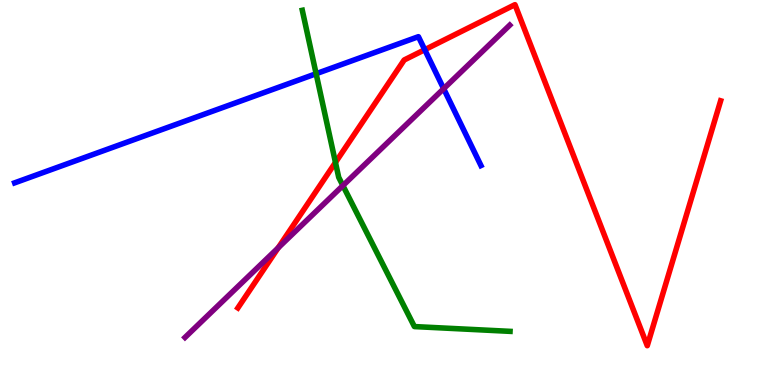[{'lines': ['blue', 'red'], 'intersections': [{'x': 5.48, 'y': 8.71}]}, {'lines': ['green', 'red'], 'intersections': [{'x': 4.33, 'y': 5.78}]}, {'lines': ['purple', 'red'], 'intersections': [{'x': 3.59, 'y': 3.56}]}, {'lines': ['blue', 'green'], 'intersections': [{'x': 4.08, 'y': 8.09}]}, {'lines': ['blue', 'purple'], 'intersections': [{'x': 5.72, 'y': 7.7}]}, {'lines': ['green', 'purple'], 'intersections': [{'x': 4.42, 'y': 5.18}]}]